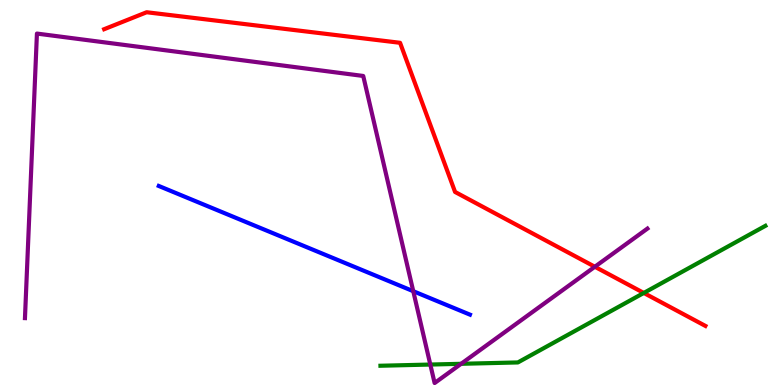[{'lines': ['blue', 'red'], 'intersections': []}, {'lines': ['green', 'red'], 'intersections': [{'x': 8.31, 'y': 2.39}]}, {'lines': ['purple', 'red'], 'intersections': [{'x': 7.68, 'y': 3.07}]}, {'lines': ['blue', 'green'], 'intersections': []}, {'lines': ['blue', 'purple'], 'intersections': [{'x': 5.33, 'y': 2.44}]}, {'lines': ['green', 'purple'], 'intersections': [{'x': 5.55, 'y': 0.531}, {'x': 5.95, 'y': 0.551}]}]